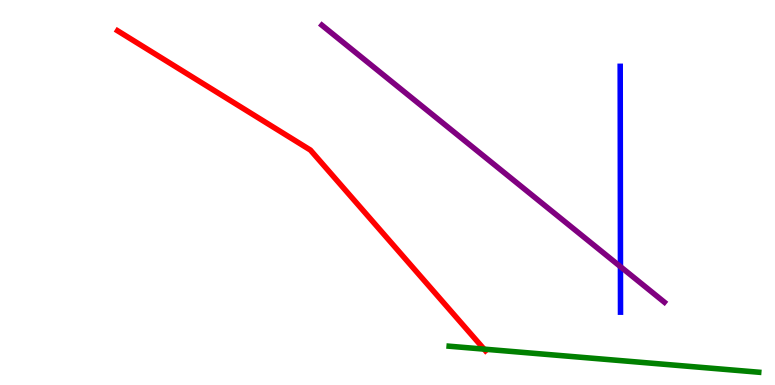[{'lines': ['blue', 'red'], 'intersections': []}, {'lines': ['green', 'red'], 'intersections': [{'x': 6.25, 'y': 0.932}]}, {'lines': ['purple', 'red'], 'intersections': []}, {'lines': ['blue', 'green'], 'intersections': []}, {'lines': ['blue', 'purple'], 'intersections': [{'x': 8.01, 'y': 3.07}]}, {'lines': ['green', 'purple'], 'intersections': []}]